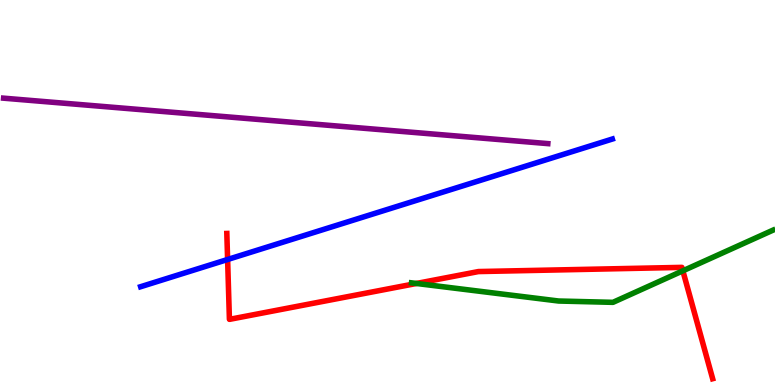[{'lines': ['blue', 'red'], 'intersections': [{'x': 2.94, 'y': 3.26}]}, {'lines': ['green', 'red'], 'intersections': [{'x': 5.37, 'y': 2.64}, {'x': 8.81, 'y': 2.97}]}, {'lines': ['purple', 'red'], 'intersections': []}, {'lines': ['blue', 'green'], 'intersections': []}, {'lines': ['blue', 'purple'], 'intersections': []}, {'lines': ['green', 'purple'], 'intersections': []}]